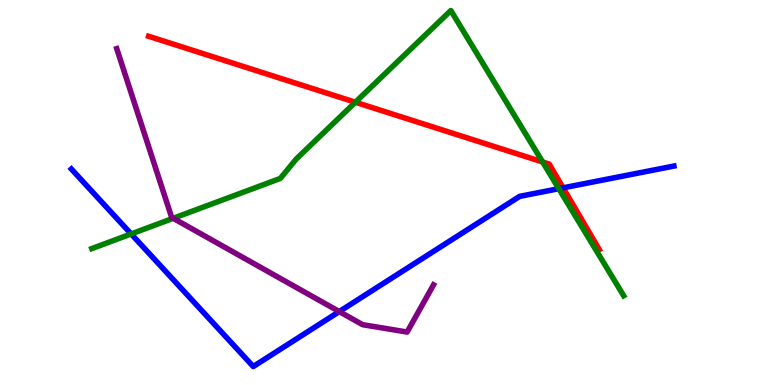[{'lines': ['blue', 'red'], 'intersections': [{'x': 7.27, 'y': 5.12}]}, {'lines': ['green', 'red'], 'intersections': [{'x': 4.59, 'y': 7.34}, {'x': 7.0, 'y': 5.79}]}, {'lines': ['purple', 'red'], 'intersections': []}, {'lines': ['blue', 'green'], 'intersections': [{'x': 1.69, 'y': 3.92}, {'x': 7.21, 'y': 5.1}]}, {'lines': ['blue', 'purple'], 'intersections': [{'x': 4.38, 'y': 1.91}]}, {'lines': ['green', 'purple'], 'intersections': [{'x': 2.23, 'y': 4.33}]}]